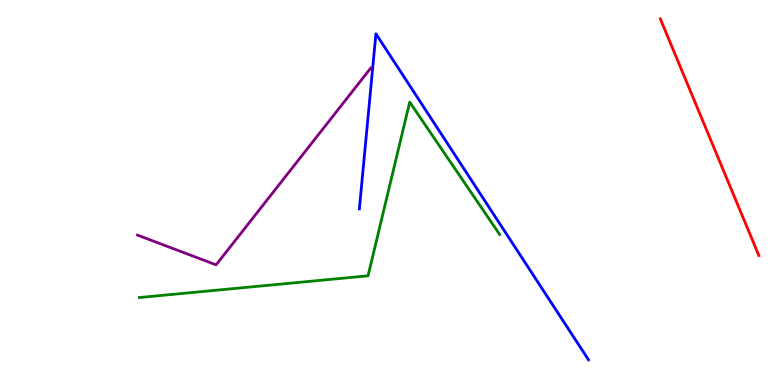[{'lines': ['blue', 'red'], 'intersections': []}, {'lines': ['green', 'red'], 'intersections': []}, {'lines': ['purple', 'red'], 'intersections': []}, {'lines': ['blue', 'green'], 'intersections': []}, {'lines': ['blue', 'purple'], 'intersections': []}, {'lines': ['green', 'purple'], 'intersections': []}]